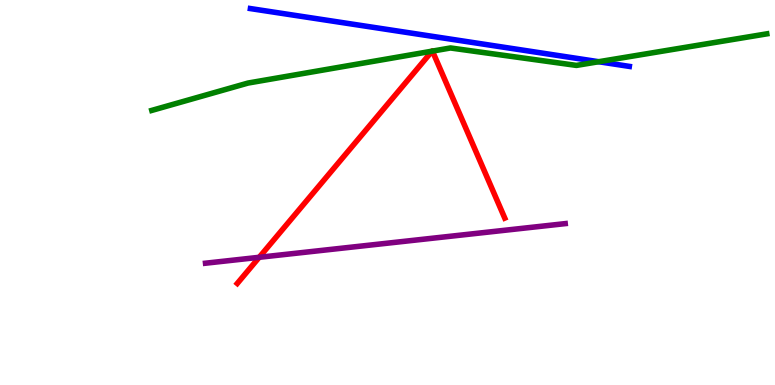[{'lines': ['blue', 'red'], 'intersections': []}, {'lines': ['green', 'red'], 'intersections': [{'x': 5.58, 'y': 8.67}, {'x': 5.58, 'y': 8.67}]}, {'lines': ['purple', 'red'], 'intersections': [{'x': 3.34, 'y': 3.32}]}, {'lines': ['blue', 'green'], 'intersections': [{'x': 7.73, 'y': 8.4}]}, {'lines': ['blue', 'purple'], 'intersections': []}, {'lines': ['green', 'purple'], 'intersections': []}]